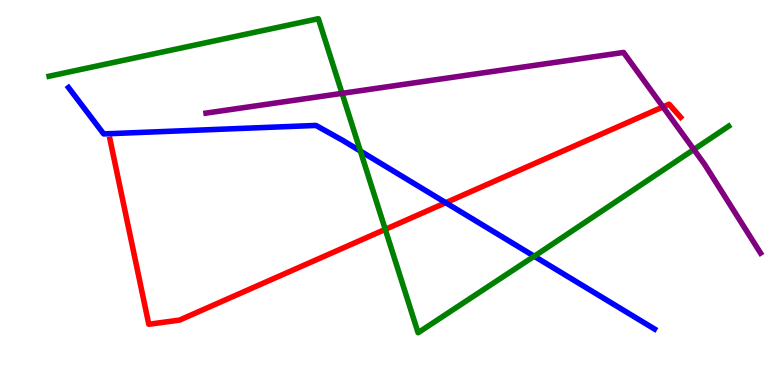[{'lines': ['blue', 'red'], 'intersections': [{'x': 5.75, 'y': 4.73}]}, {'lines': ['green', 'red'], 'intersections': [{'x': 4.97, 'y': 4.04}]}, {'lines': ['purple', 'red'], 'intersections': [{'x': 8.55, 'y': 7.22}]}, {'lines': ['blue', 'green'], 'intersections': [{'x': 4.65, 'y': 6.08}, {'x': 6.89, 'y': 3.34}]}, {'lines': ['blue', 'purple'], 'intersections': []}, {'lines': ['green', 'purple'], 'intersections': [{'x': 4.41, 'y': 7.58}, {'x': 8.95, 'y': 6.12}]}]